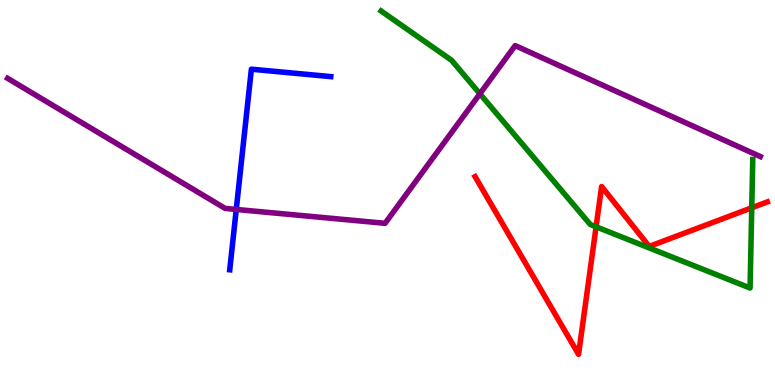[{'lines': ['blue', 'red'], 'intersections': []}, {'lines': ['green', 'red'], 'intersections': [{'x': 7.69, 'y': 4.11}, {'x': 9.7, 'y': 4.6}]}, {'lines': ['purple', 'red'], 'intersections': []}, {'lines': ['blue', 'green'], 'intersections': []}, {'lines': ['blue', 'purple'], 'intersections': [{'x': 3.05, 'y': 4.56}]}, {'lines': ['green', 'purple'], 'intersections': [{'x': 6.19, 'y': 7.56}]}]